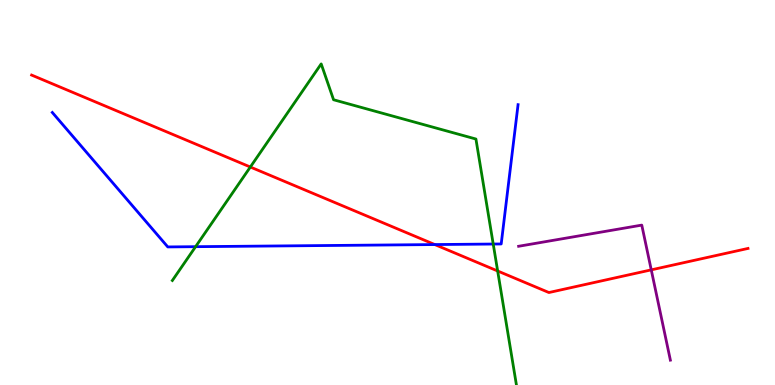[{'lines': ['blue', 'red'], 'intersections': [{'x': 5.61, 'y': 3.65}]}, {'lines': ['green', 'red'], 'intersections': [{'x': 3.23, 'y': 5.66}, {'x': 6.42, 'y': 2.96}]}, {'lines': ['purple', 'red'], 'intersections': [{'x': 8.4, 'y': 2.99}]}, {'lines': ['blue', 'green'], 'intersections': [{'x': 2.52, 'y': 3.59}, {'x': 6.36, 'y': 3.66}]}, {'lines': ['blue', 'purple'], 'intersections': []}, {'lines': ['green', 'purple'], 'intersections': []}]